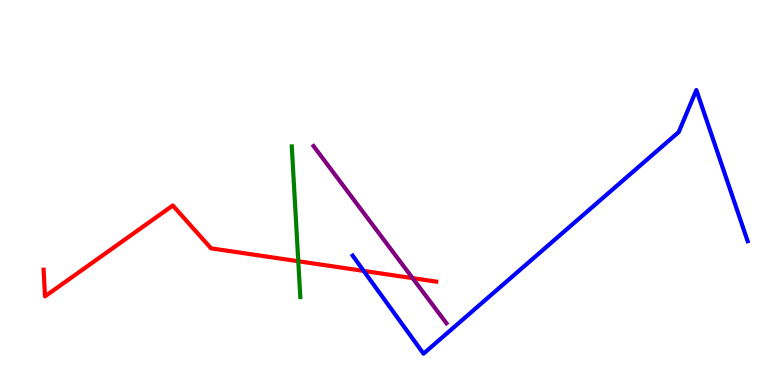[{'lines': ['blue', 'red'], 'intersections': [{'x': 4.69, 'y': 2.96}]}, {'lines': ['green', 'red'], 'intersections': [{'x': 3.85, 'y': 3.21}]}, {'lines': ['purple', 'red'], 'intersections': [{'x': 5.32, 'y': 2.78}]}, {'lines': ['blue', 'green'], 'intersections': []}, {'lines': ['blue', 'purple'], 'intersections': []}, {'lines': ['green', 'purple'], 'intersections': []}]